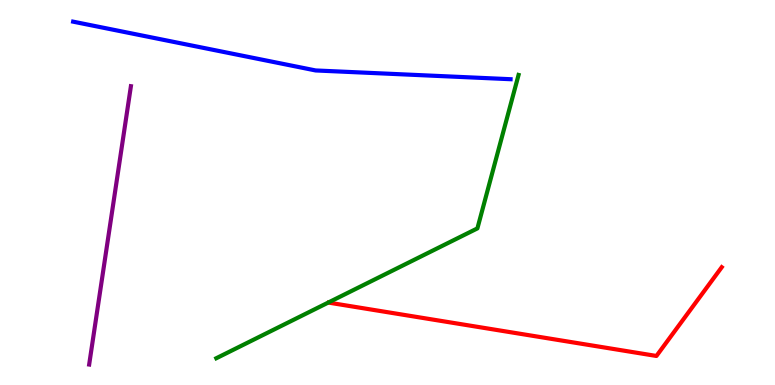[{'lines': ['blue', 'red'], 'intersections': []}, {'lines': ['green', 'red'], 'intersections': []}, {'lines': ['purple', 'red'], 'intersections': []}, {'lines': ['blue', 'green'], 'intersections': []}, {'lines': ['blue', 'purple'], 'intersections': []}, {'lines': ['green', 'purple'], 'intersections': []}]